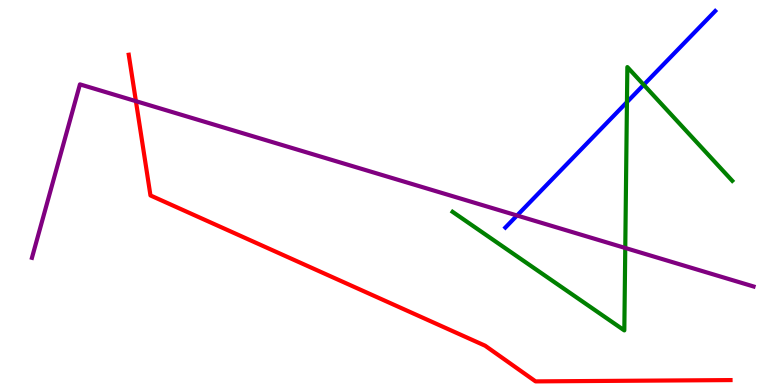[{'lines': ['blue', 'red'], 'intersections': []}, {'lines': ['green', 'red'], 'intersections': []}, {'lines': ['purple', 'red'], 'intersections': [{'x': 1.75, 'y': 7.37}]}, {'lines': ['blue', 'green'], 'intersections': [{'x': 8.09, 'y': 7.35}, {'x': 8.31, 'y': 7.8}]}, {'lines': ['blue', 'purple'], 'intersections': [{'x': 6.67, 'y': 4.4}]}, {'lines': ['green', 'purple'], 'intersections': [{'x': 8.07, 'y': 3.56}]}]